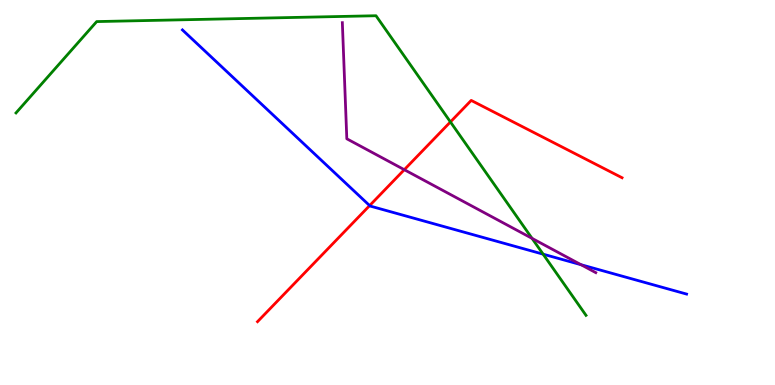[{'lines': ['blue', 'red'], 'intersections': [{'x': 4.77, 'y': 4.66}]}, {'lines': ['green', 'red'], 'intersections': [{'x': 5.81, 'y': 6.83}]}, {'lines': ['purple', 'red'], 'intersections': [{'x': 5.22, 'y': 5.59}]}, {'lines': ['blue', 'green'], 'intersections': [{'x': 7.01, 'y': 3.4}]}, {'lines': ['blue', 'purple'], 'intersections': [{'x': 7.5, 'y': 3.12}]}, {'lines': ['green', 'purple'], 'intersections': [{'x': 6.87, 'y': 3.81}]}]